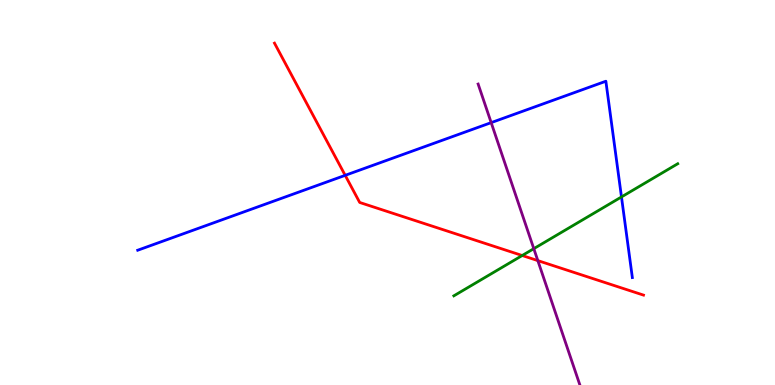[{'lines': ['blue', 'red'], 'intersections': [{'x': 4.45, 'y': 5.45}]}, {'lines': ['green', 'red'], 'intersections': [{'x': 6.74, 'y': 3.36}]}, {'lines': ['purple', 'red'], 'intersections': [{'x': 6.94, 'y': 3.23}]}, {'lines': ['blue', 'green'], 'intersections': [{'x': 8.02, 'y': 4.88}]}, {'lines': ['blue', 'purple'], 'intersections': [{'x': 6.34, 'y': 6.81}]}, {'lines': ['green', 'purple'], 'intersections': [{'x': 6.89, 'y': 3.54}]}]